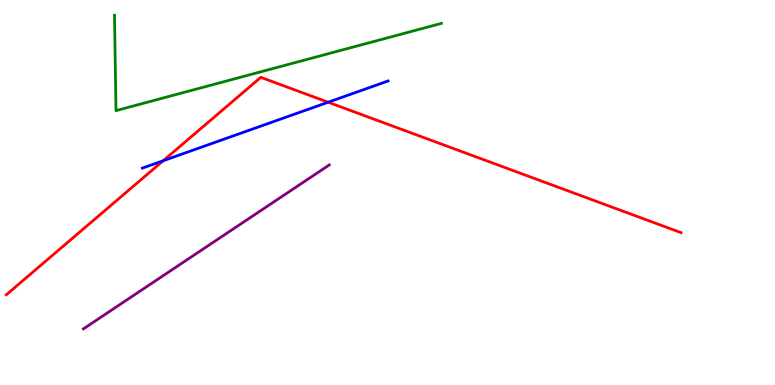[{'lines': ['blue', 'red'], 'intersections': [{'x': 2.11, 'y': 5.82}, {'x': 4.23, 'y': 7.34}]}, {'lines': ['green', 'red'], 'intersections': []}, {'lines': ['purple', 'red'], 'intersections': []}, {'lines': ['blue', 'green'], 'intersections': []}, {'lines': ['blue', 'purple'], 'intersections': []}, {'lines': ['green', 'purple'], 'intersections': []}]